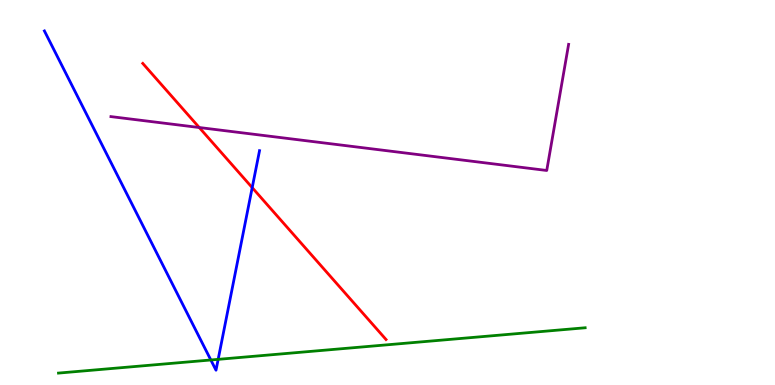[{'lines': ['blue', 'red'], 'intersections': [{'x': 3.25, 'y': 5.13}]}, {'lines': ['green', 'red'], 'intersections': []}, {'lines': ['purple', 'red'], 'intersections': [{'x': 2.57, 'y': 6.69}]}, {'lines': ['blue', 'green'], 'intersections': [{'x': 2.72, 'y': 0.65}, {'x': 2.81, 'y': 0.666}]}, {'lines': ['blue', 'purple'], 'intersections': []}, {'lines': ['green', 'purple'], 'intersections': []}]